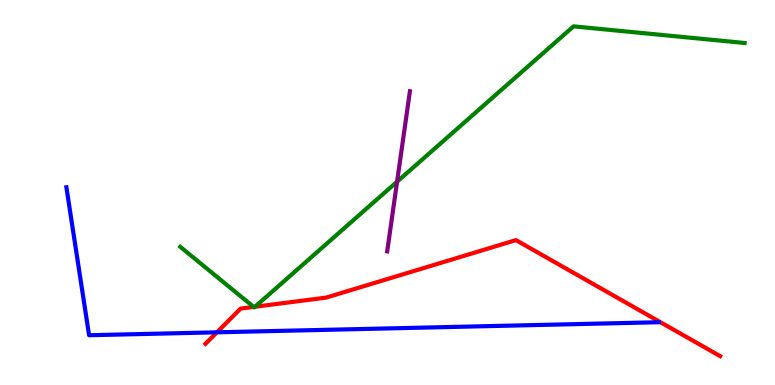[{'lines': ['blue', 'red'], 'intersections': [{'x': 2.8, 'y': 1.37}]}, {'lines': ['green', 'red'], 'intersections': [{'x': 3.27, 'y': 2.03}, {'x': 3.29, 'y': 2.03}]}, {'lines': ['purple', 'red'], 'intersections': []}, {'lines': ['blue', 'green'], 'intersections': []}, {'lines': ['blue', 'purple'], 'intersections': []}, {'lines': ['green', 'purple'], 'intersections': [{'x': 5.12, 'y': 5.28}]}]